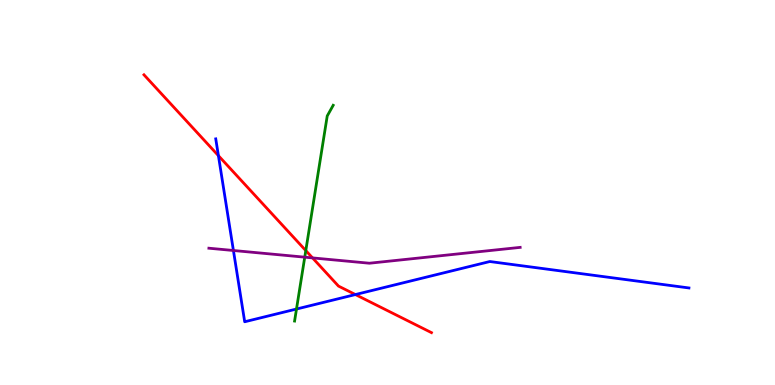[{'lines': ['blue', 'red'], 'intersections': [{'x': 2.82, 'y': 5.96}, {'x': 4.59, 'y': 2.35}]}, {'lines': ['green', 'red'], 'intersections': [{'x': 3.95, 'y': 3.49}]}, {'lines': ['purple', 'red'], 'intersections': [{'x': 4.03, 'y': 3.3}]}, {'lines': ['blue', 'green'], 'intersections': [{'x': 3.83, 'y': 1.97}]}, {'lines': ['blue', 'purple'], 'intersections': [{'x': 3.01, 'y': 3.49}]}, {'lines': ['green', 'purple'], 'intersections': [{'x': 3.93, 'y': 3.32}]}]